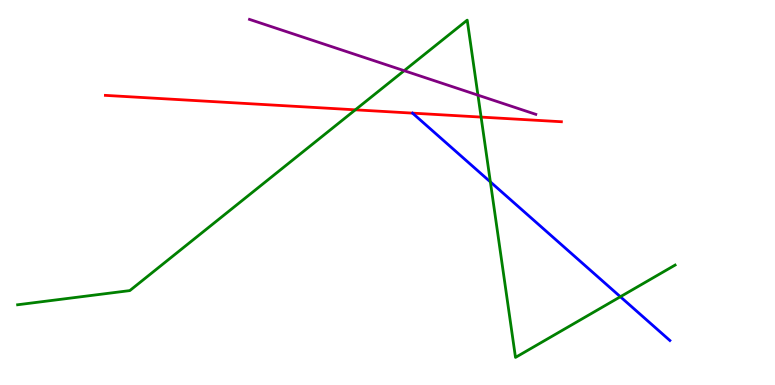[{'lines': ['blue', 'red'], 'intersections': []}, {'lines': ['green', 'red'], 'intersections': [{'x': 4.58, 'y': 7.15}, {'x': 6.21, 'y': 6.96}]}, {'lines': ['purple', 'red'], 'intersections': []}, {'lines': ['blue', 'green'], 'intersections': [{'x': 6.33, 'y': 5.28}, {'x': 8.0, 'y': 2.29}]}, {'lines': ['blue', 'purple'], 'intersections': []}, {'lines': ['green', 'purple'], 'intersections': [{'x': 5.21, 'y': 8.16}, {'x': 6.17, 'y': 7.53}]}]